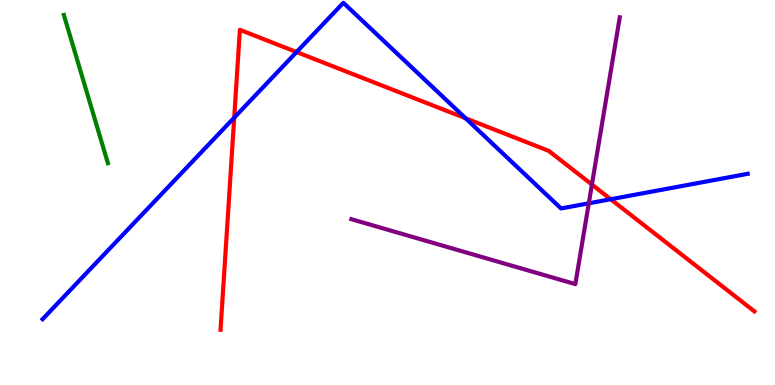[{'lines': ['blue', 'red'], 'intersections': [{'x': 3.02, 'y': 6.95}, {'x': 3.83, 'y': 8.65}, {'x': 6.01, 'y': 6.93}, {'x': 7.88, 'y': 4.83}]}, {'lines': ['green', 'red'], 'intersections': []}, {'lines': ['purple', 'red'], 'intersections': [{'x': 7.64, 'y': 5.21}]}, {'lines': ['blue', 'green'], 'intersections': []}, {'lines': ['blue', 'purple'], 'intersections': [{'x': 7.6, 'y': 4.72}]}, {'lines': ['green', 'purple'], 'intersections': []}]